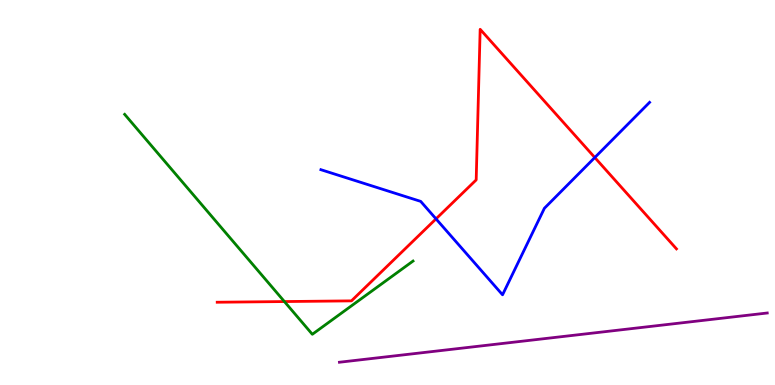[{'lines': ['blue', 'red'], 'intersections': [{'x': 5.63, 'y': 4.32}, {'x': 7.67, 'y': 5.91}]}, {'lines': ['green', 'red'], 'intersections': [{'x': 3.67, 'y': 2.17}]}, {'lines': ['purple', 'red'], 'intersections': []}, {'lines': ['blue', 'green'], 'intersections': []}, {'lines': ['blue', 'purple'], 'intersections': []}, {'lines': ['green', 'purple'], 'intersections': []}]